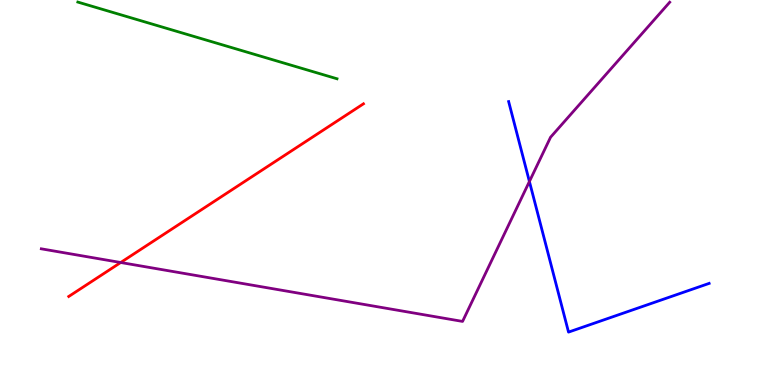[{'lines': ['blue', 'red'], 'intersections': []}, {'lines': ['green', 'red'], 'intersections': []}, {'lines': ['purple', 'red'], 'intersections': [{'x': 1.56, 'y': 3.18}]}, {'lines': ['blue', 'green'], 'intersections': []}, {'lines': ['blue', 'purple'], 'intersections': [{'x': 6.83, 'y': 5.29}]}, {'lines': ['green', 'purple'], 'intersections': []}]